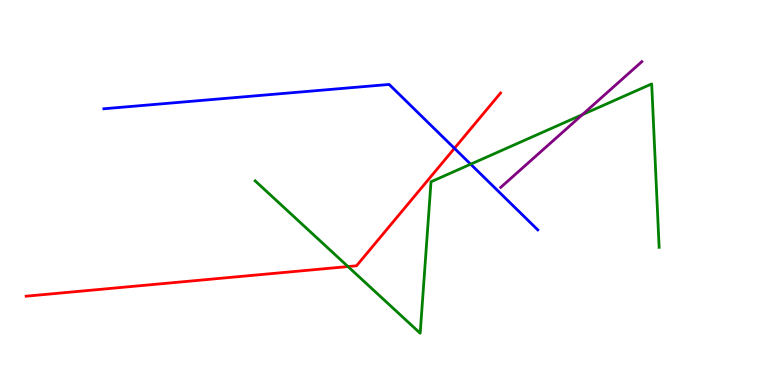[{'lines': ['blue', 'red'], 'intersections': [{'x': 5.86, 'y': 6.15}]}, {'lines': ['green', 'red'], 'intersections': [{'x': 4.49, 'y': 3.08}]}, {'lines': ['purple', 'red'], 'intersections': []}, {'lines': ['blue', 'green'], 'intersections': [{'x': 6.07, 'y': 5.74}]}, {'lines': ['blue', 'purple'], 'intersections': []}, {'lines': ['green', 'purple'], 'intersections': [{'x': 7.51, 'y': 7.02}]}]